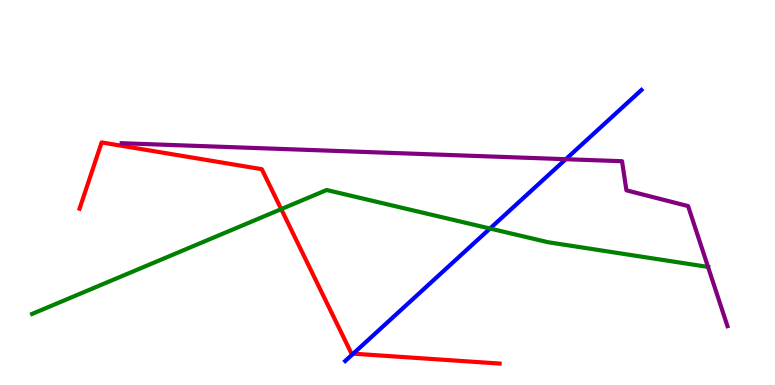[{'lines': ['blue', 'red'], 'intersections': [{'x': 4.56, 'y': 0.814}]}, {'lines': ['green', 'red'], 'intersections': [{'x': 3.63, 'y': 4.57}]}, {'lines': ['purple', 'red'], 'intersections': []}, {'lines': ['blue', 'green'], 'intersections': [{'x': 6.32, 'y': 4.06}]}, {'lines': ['blue', 'purple'], 'intersections': [{'x': 7.3, 'y': 5.87}]}, {'lines': ['green', 'purple'], 'intersections': [{'x': 9.14, 'y': 3.07}]}]